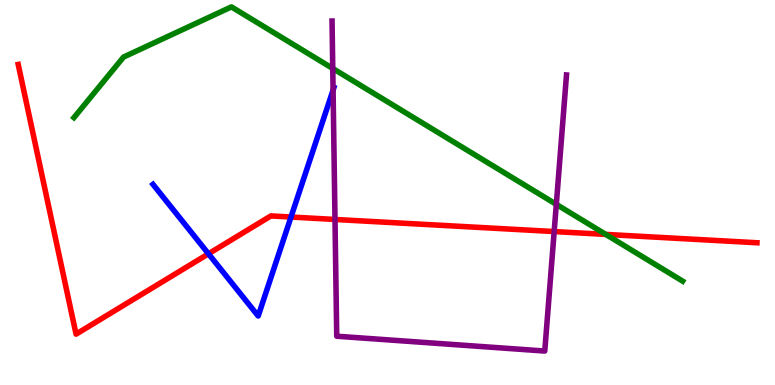[{'lines': ['blue', 'red'], 'intersections': [{'x': 2.69, 'y': 3.41}, {'x': 3.75, 'y': 4.36}]}, {'lines': ['green', 'red'], 'intersections': [{'x': 7.82, 'y': 3.91}]}, {'lines': ['purple', 'red'], 'intersections': [{'x': 4.32, 'y': 4.3}, {'x': 7.15, 'y': 3.99}]}, {'lines': ['blue', 'green'], 'intersections': []}, {'lines': ['blue', 'purple'], 'intersections': [{'x': 4.3, 'y': 7.66}]}, {'lines': ['green', 'purple'], 'intersections': [{'x': 4.29, 'y': 8.22}, {'x': 7.18, 'y': 4.69}]}]